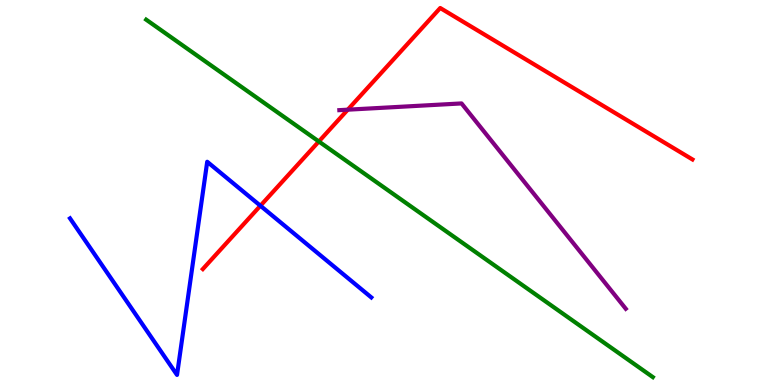[{'lines': ['blue', 'red'], 'intersections': [{'x': 3.36, 'y': 4.66}]}, {'lines': ['green', 'red'], 'intersections': [{'x': 4.11, 'y': 6.33}]}, {'lines': ['purple', 'red'], 'intersections': [{'x': 4.49, 'y': 7.15}]}, {'lines': ['blue', 'green'], 'intersections': []}, {'lines': ['blue', 'purple'], 'intersections': []}, {'lines': ['green', 'purple'], 'intersections': []}]